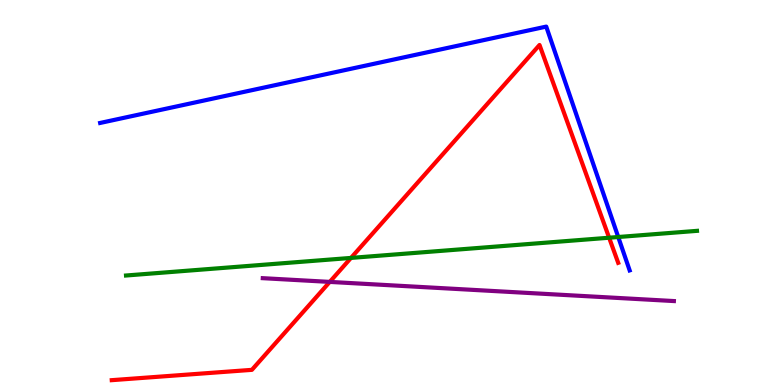[{'lines': ['blue', 'red'], 'intersections': []}, {'lines': ['green', 'red'], 'intersections': [{'x': 4.53, 'y': 3.3}, {'x': 7.86, 'y': 3.83}]}, {'lines': ['purple', 'red'], 'intersections': [{'x': 4.25, 'y': 2.68}]}, {'lines': ['blue', 'green'], 'intersections': [{'x': 7.98, 'y': 3.84}]}, {'lines': ['blue', 'purple'], 'intersections': []}, {'lines': ['green', 'purple'], 'intersections': []}]